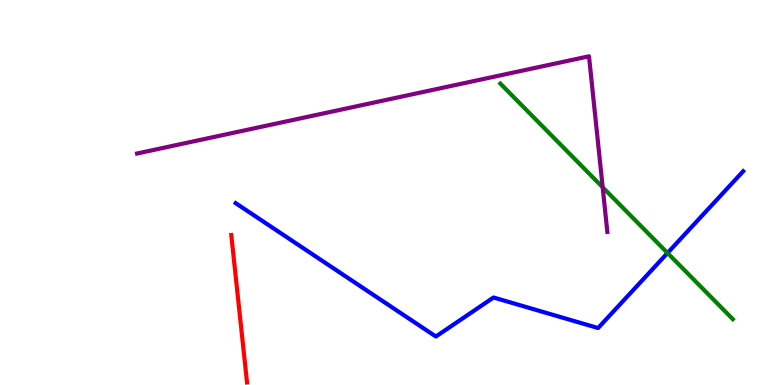[{'lines': ['blue', 'red'], 'intersections': []}, {'lines': ['green', 'red'], 'intersections': []}, {'lines': ['purple', 'red'], 'intersections': []}, {'lines': ['blue', 'green'], 'intersections': [{'x': 8.61, 'y': 3.43}]}, {'lines': ['blue', 'purple'], 'intersections': []}, {'lines': ['green', 'purple'], 'intersections': [{'x': 7.78, 'y': 5.14}]}]